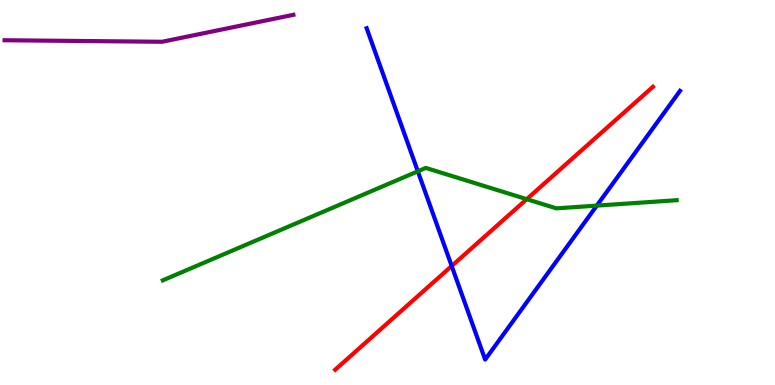[{'lines': ['blue', 'red'], 'intersections': [{'x': 5.83, 'y': 3.09}]}, {'lines': ['green', 'red'], 'intersections': [{'x': 6.8, 'y': 4.83}]}, {'lines': ['purple', 'red'], 'intersections': []}, {'lines': ['blue', 'green'], 'intersections': [{'x': 5.39, 'y': 5.55}, {'x': 7.7, 'y': 4.66}]}, {'lines': ['blue', 'purple'], 'intersections': []}, {'lines': ['green', 'purple'], 'intersections': []}]